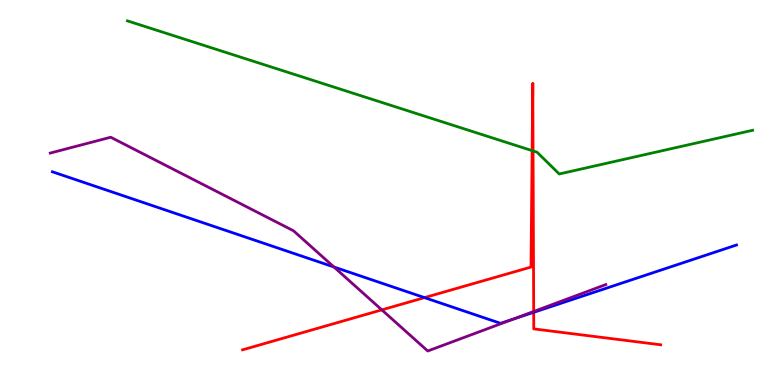[{'lines': ['blue', 'red'], 'intersections': [{'x': 5.48, 'y': 2.27}, {'x': 6.89, 'y': 1.89}]}, {'lines': ['green', 'red'], 'intersections': [{'x': 6.87, 'y': 6.09}, {'x': 6.88, 'y': 6.08}]}, {'lines': ['purple', 'red'], 'intersections': [{'x': 4.93, 'y': 1.95}, {'x': 6.89, 'y': 1.91}]}, {'lines': ['blue', 'green'], 'intersections': []}, {'lines': ['blue', 'purple'], 'intersections': [{'x': 4.31, 'y': 3.07}, {'x': 6.62, 'y': 1.71}]}, {'lines': ['green', 'purple'], 'intersections': []}]